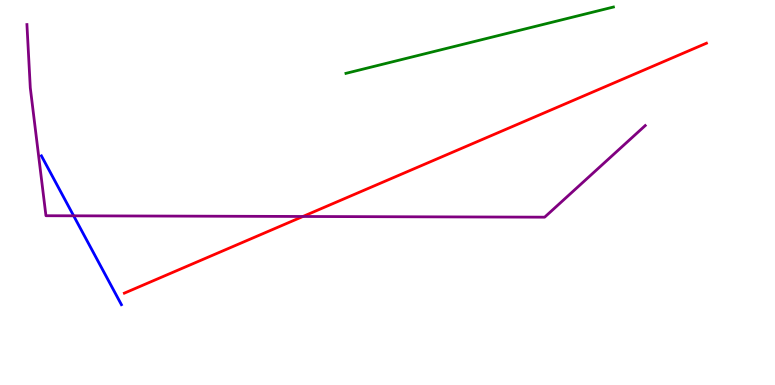[{'lines': ['blue', 'red'], 'intersections': []}, {'lines': ['green', 'red'], 'intersections': []}, {'lines': ['purple', 'red'], 'intersections': [{'x': 3.91, 'y': 4.38}]}, {'lines': ['blue', 'green'], 'intersections': []}, {'lines': ['blue', 'purple'], 'intersections': [{'x': 0.95, 'y': 4.39}]}, {'lines': ['green', 'purple'], 'intersections': []}]